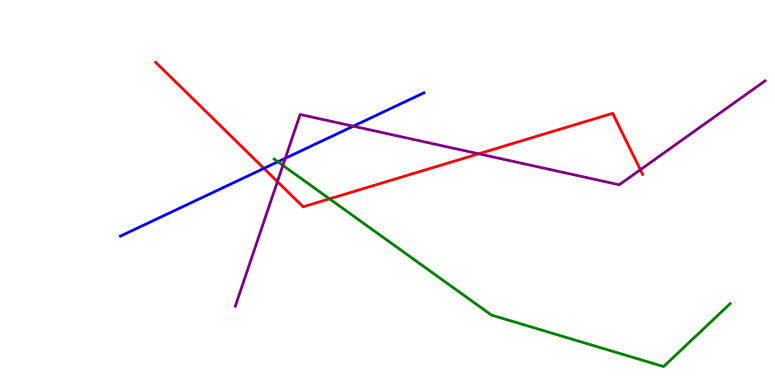[{'lines': ['blue', 'red'], 'intersections': [{'x': 3.41, 'y': 5.63}]}, {'lines': ['green', 'red'], 'intersections': [{'x': 4.25, 'y': 4.84}]}, {'lines': ['purple', 'red'], 'intersections': [{'x': 3.58, 'y': 5.28}, {'x': 6.18, 'y': 6.01}, {'x': 8.26, 'y': 5.59}]}, {'lines': ['blue', 'green'], 'intersections': [{'x': 3.59, 'y': 5.8}]}, {'lines': ['blue', 'purple'], 'intersections': [{'x': 3.68, 'y': 5.89}, {'x': 4.56, 'y': 6.72}]}, {'lines': ['green', 'purple'], 'intersections': [{'x': 3.65, 'y': 5.7}]}]